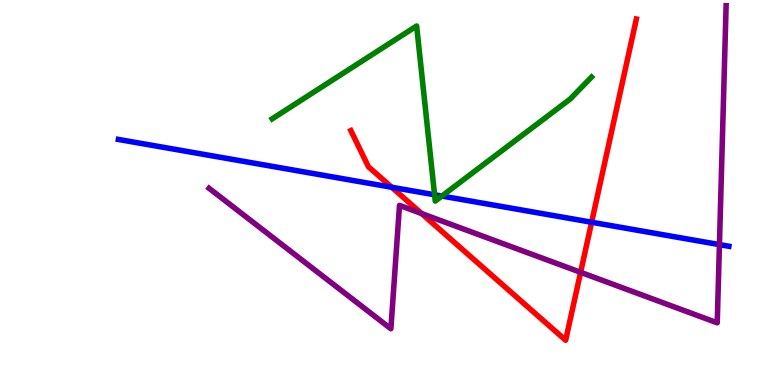[{'lines': ['blue', 'red'], 'intersections': [{'x': 5.05, 'y': 5.14}, {'x': 7.63, 'y': 4.23}]}, {'lines': ['green', 'red'], 'intersections': []}, {'lines': ['purple', 'red'], 'intersections': [{'x': 5.44, 'y': 4.45}, {'x': 7.49, 'y': 2.93}]}, {'lines': ['blue', 'green'], 'intersections': [{'x': 5.61, 'y': 4.94}, {'x': 5.7, 'y': 4.91}]}, {'lines': ['blue', 'purple'], 'intersections': [{'x': 9.28, 'y': 3.65}]}, {'lines': ['green', 'purple'], 'intersections': []}]